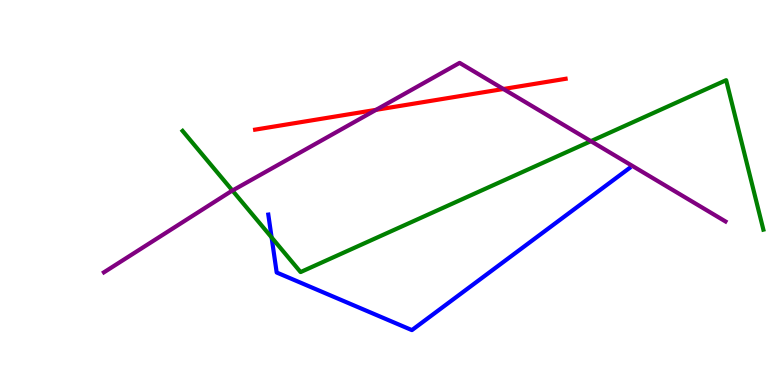[{'lines': ['blue', 'red'], 'intersections': []}, {'lines': ['green', 'red'], 'intersections': []}, {'lines': ['purple', 'red'], 'intersections': [{'x': 4.85, 'y': 7.15}, {'x': 6.5, 'y': 7.69}]}, {'lines': ['blue', 'green'], 'intersections': [{'x': 3.5, 'y': 3.83}]}, {'lines': ['blue', 'purple'], 'intersections': []}, {'lines': ['green', 'purple'], 'intersections': [{'x': 3.0, 'y': 5.05}, {'x': 7.62, 'y': 6.33}]}]